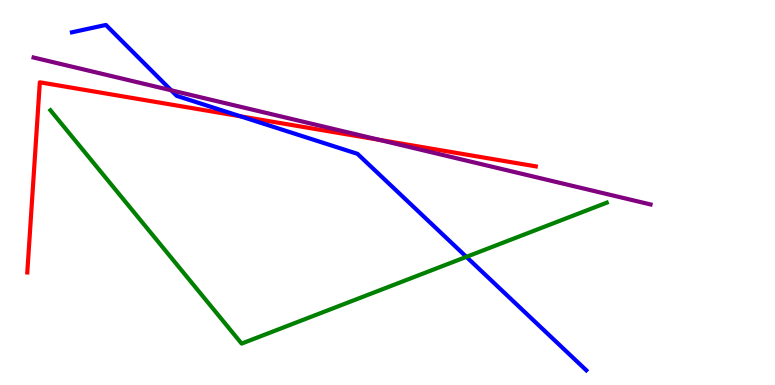[{'lines': ['blue', 'red'], 'intersections': [{'x': 3.1, 'y': 6.98}]}, {'lines': ['green', 'red'], 'intersections': []}, {'lines': ['purple', 'red'], 'intersections': [{'x': 4.89, 'y': 6.37}]}, {'lines': ['blue', 'green'], 'intersections': [{'x': 6.02, 'y': 3.33}]}, {'lines': ['blue', 'purple'], 'intersections': [{'x': 2.21, 'y': 7.65}]}, {'lines': ['green', 'purple'], 'intersections': []}]